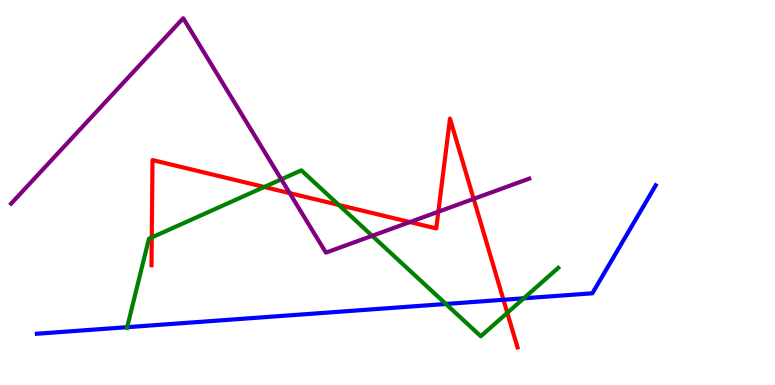[{'lines': ['blue', 'red'], 'intersections': [{'x': 6.5, 'y': 2.21}]}, {'lines': ['green', 'red'], 'intersections': [{'x': 1.96, 'y': 3.83}, {'x': 3.41, 'y': 5.14}, {'x': 4.37, 'y': 4.68}, {'x': 6.55, 'y': 1.87}]}, {'lines': ['purple', 'red'], 'intersections': [{'x': 3.74, 'y': 4.98}, {'x': 5.29, 'y': 4.23}, {'x': 5.66, 'y': 4.5}, {'x': 6.11, 'y': 4.83}]}, {'lines': ['blue', 'green'], 'intersections': [{'x': 1.64, 'y': 1.5}, {'x': 5.75, 'y': 2.1}, {'x': 6.76, 'y': 2.25}]}, {'lines': ['blue', 'purple'], 'intersections': []}, {'lines': ['green', 'purple'], 'intersections': [{'x': 3.63, 'y': 5.34}, {'x': 4.8, 'y': 3.88}]}]